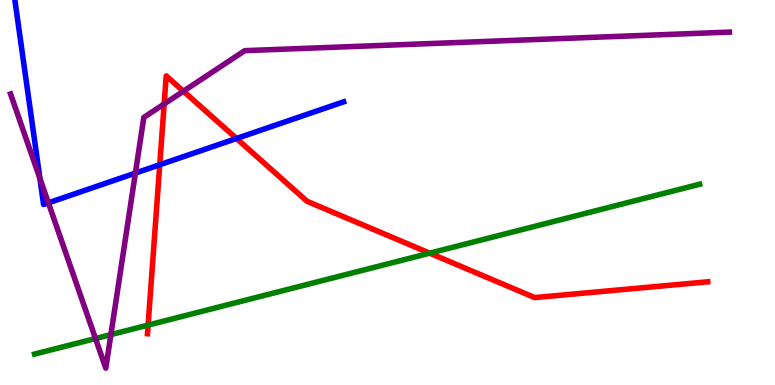[{'lines': ['blue', 'red'], 'intersections': [{'x': 2.06, 'y': 5.72}, {'x': 3.05, 'y': 6.4}]}, {'lines': ['green', 'red'], 'intersections': [{'x': 1.91, 'y': 1.56}, {'x': 5.54, 'y': 3.42}]}, {'lines': ['purple', 'red'], 'intersections': [{'x': 2.12, 'y': 7.3}, {'x': 2.37, 'y': 7.63}]}, {'lines': ['blue', 'green'], 'intersections': []}, {'lines': ['blue', 'purple'], 'intersections': [{'x': 0.515, 'y': 5.36}, {'x': 0.624, 'y': 4.73}, {'x': 1.75, 'y': 5.5}]}, {'lines': ['green', 'purple'], 'intersections': [{'x': 1.23, 'y': 1.21}, {'x': 1.43, 'y': 1.31}]}]